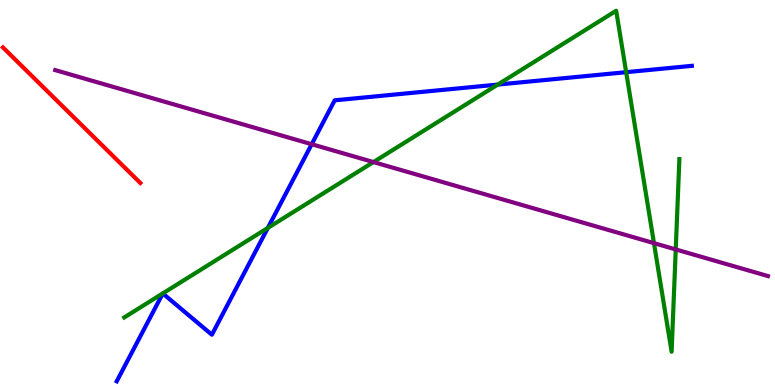[{'lines': ['blue', 'red'], 'intersections': []}, {'lines': ['green', 'red'], 'intersections': []}, {'lines': ['purple', 'red'], 'intersections': []}, {'lines': ['blue', 'green'], 'intersections': [{'x': 3.46, 'y': 4.08}, {'x': 6.42, 'y': 7.8}, {'x': 8.08, 'y': 8.13}]}, {'lines': ['blue', 'purple'], 'intersections': [{'x': 4.02, 'y': 6.25}]}, {'lines': ['green', 'purple'], 'intersections': [{'x': 4.82, 'y': 5.79}, {'x': 8.44, 'y': 3.68}, {'x': 8.72, 'y': 3.52}]}]